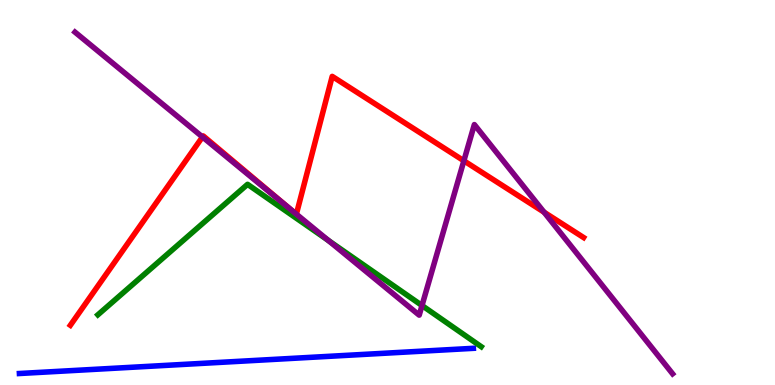[{'lines': ['blue', 'red'], 'intersections': []}, {'lines': ['green', 'red'], 'intersections': []}, {'lines': ['purple', 'red'], 'intersections': [{'x': 2.61, 'y': 6.44}, {'x': 3.75, 'y': 4.55}, {'x': 3.82, 'y': 4.44}, {'x': 5.99, 'y': 5.82}, {'x': 7.02, 'y': 4.49}]}, {'lines': ['blue', 'green'], 'intersections': []}, {'lines': ['blue', 'purple'], 'intersections': []}, {'lines': ['green', 'purple'], 'intersections': [{'x': 4.24, 'y': 3.75}, {'x': 5.45, 'y': 2.06}]}]